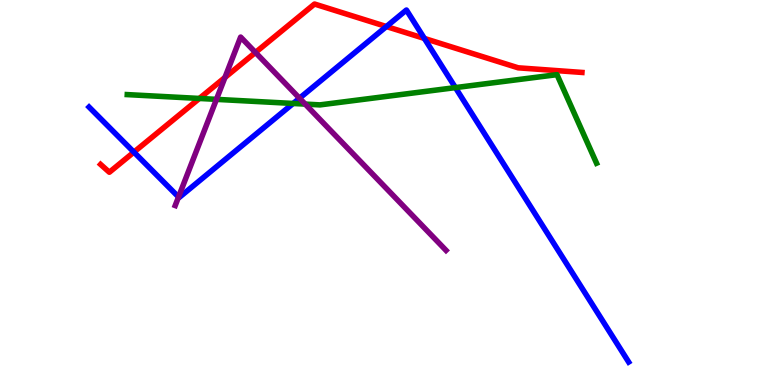[{'lines': ['blue', 'red'], 'intersections': [{'x': 1.73, 'y': 6.05}, {'x': 4.99, 'y': 9.31}, {'x': 5.48, 'y': 9.0}]}, {'lines': ['green', 'red'], 'intersections': [{'x': 2.57, 'y': 7.44}]}, {'lines': ['purple', 'red'], 'intersections': [{'x': 2.9, 'y': 7.99}, {'x': 3.3, 'y': 8.64}]}, {'lines': ['blue', 'green'], 'intersections': [{'x': 3.78, 'y': 7.31}, {'x': 5.88, 'y': 7.72}]}, {'lines': ['blue', 'purple'], 'intersections': [{'x': 2.3, 'y': 4.88}, {'x': 3.86, 'y': 7.45}]}, {'lines': ['green', 'purple'], 'intersections': [{'x': 2.79, 'y': 7.42}, {'x': 3.94, 'y': 7.3}]}]